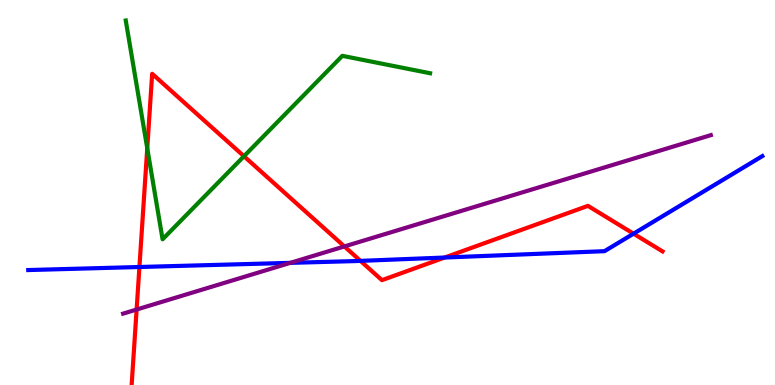[{'lines': ['blue', 'red'], 'intersections': [{'x': 1.8, 'y': 3.06}, {'x': 4.65, 'y': 3.22}, {'x': 5.74, 'y': 3.31}, {'x': 8.17, 'y': 3.93}]}, {'lines': ['green', 'red'], 'intersections': [{'x': 1.9, 'y': 6.15}, {'x': 3.15, 'y': 5.94}]}, {'lines': ['purple', 'red'], 'intersections': [{'x': 1.76, 'y': 1.96}, {'x': 4.44, 'y': 3.6}]}, {'lines': ['blue', 'green'], 'intersections': []}, {'lines': ['blue', 'purple'], 'intersections': [{'x': 3.75, 'y': 3.17}]}, {'lines': ['green', 'purple'], 'intersections': []}]